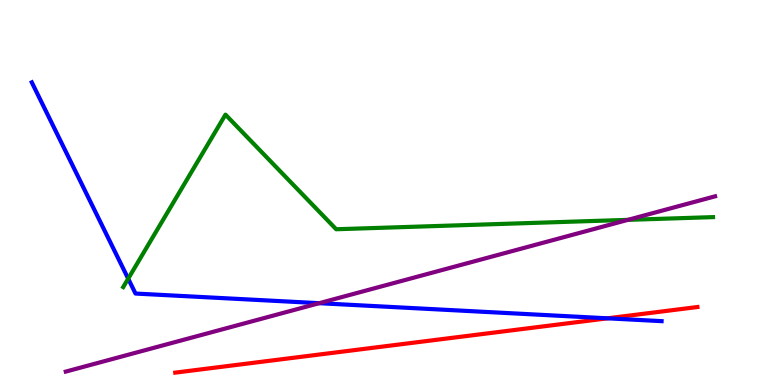[{'lines': ['blue', 'red'], 'intersections': [{'x': 7.84, 'y': 1.73}]}, {'lines': ['green', 'red'], 'intersections': []}, {'lines': ['purple', 'red'], 'intersections': []}, {'lines': ['blue', 'green'], 'intersections': [{'x': 1.65, 'y': 2.76}]}, {'lines': ['blue', 'purple'], 'intersections': [{'x': 4.12, 'y': 2.12}]}, {'lines': ['green', 'purple'], 'intersections': [{'x': 8.1, 'y': 4.29}]}]